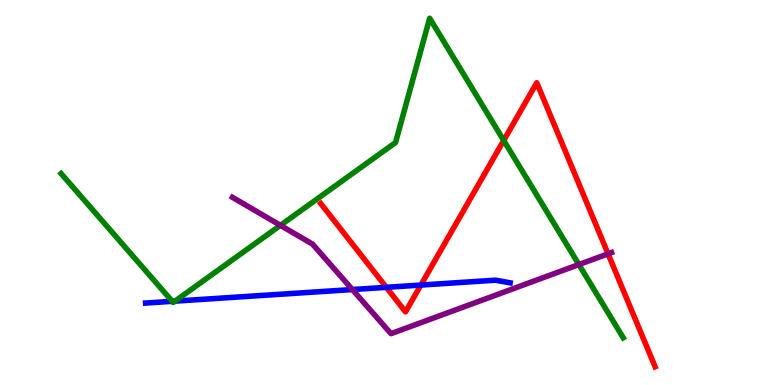[{'lines': ['blue', 'red'], 'intersections': [{'x': 4.98, 'y': 2.54}, {'x': 5.43, 'y': 2.6}]}, {'lines': ['green', 'red'], 'intersections': [{'x': 6.5, 'y': 6.35}]}, {'lines': ['purple', 'red'], 'intersections': [{'x': 7.85, 'y': 3.41}]}, {'lines': ['blue', 'green'], 'intersections': [{'x': 2.22, 'y': 2.17}, {'x': 2.26, 'y': 2.18}]}, {'lines': ['blue', 'purple'], 'intersections': [{'x': 4.55, 'y': 2.48}]}, {'lines': ['green', 'purple'], 'intersections': [{'x': 3.62, 'y': 4.15}, {'x': 7.47, 'y': 3.13}]}]